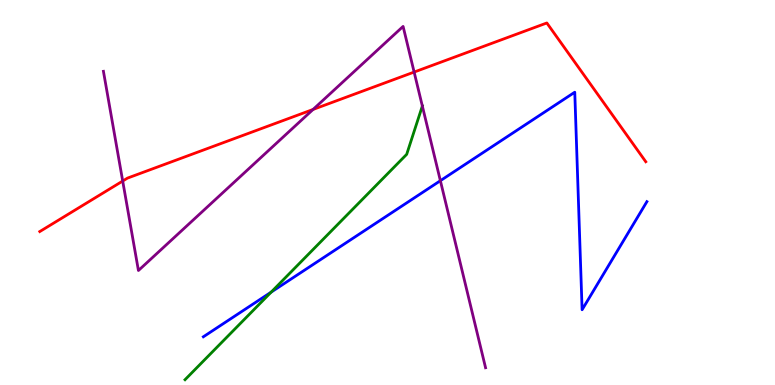[{'lines': ['blue', 'red'], 'intersections': []}, {'lines': ['green', 'red'], 'intersections': []}, {'lines': ['purple', 'red'], 'intersections': [{'x': 1.58, 'y': 5.3}, {'x': 4.04, 'y': 7.16}, {'x': 5.34, 'y': 8.13}]}, {'lines': ['blue', 'green'], 'intersections': [{'x': 3.5, 'y': 2.41}]}, {'lines': ['blue', 'purple'], 'intersections': [{'x': 5.68, 'y': 5.31}]}, {'lines': ['green', 'purple'], 'intersections': [{'x': 5.45, 'y': 7.25}]}]